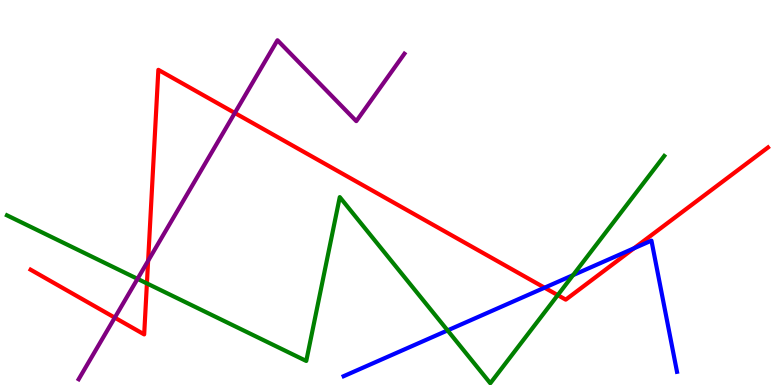[{'lines': ['blue', 'red'], 'intersections': [{'x': 7.03, 'y': 2.53}, {'x': 8.18, 'y': 3.55}]}, {'lines': ['green', 'red'], 'intersections': [{'x': 1.9, 'y': 2.64}, {'x': 7.2, 'y': 2.33}]}, {'lines': ['purple', 'red'], 'intersections': [{'x': 1.48, 'y': 1.75}, {'x': 1.91, 'y': 3.23}, {'x': 3.03, 'y': 7.07}]}, {'lines': ['blue', 'green'], 'intersections': [{'x': 5.78, 'y': 1.42}, {'x': 7.39, 'y': 2.85}]}, {'lines': ['blue', 'purple'], 'intersections': []}, {'lines': ['green', 'purple'], 'intersections': [{'x': 1.77, 'y': 2.76}]}]